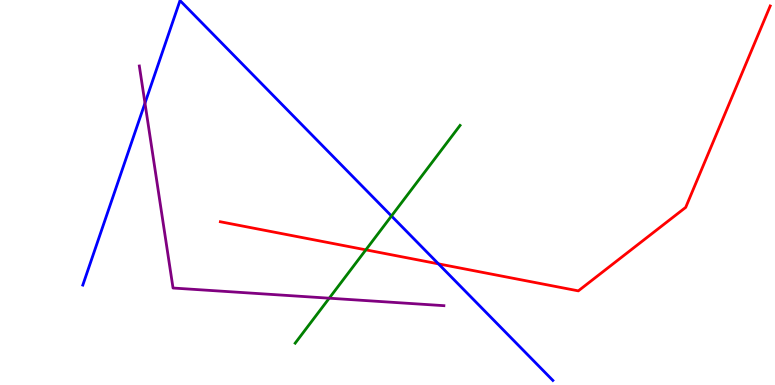[{'lines': ['blue', 'red'], 'intersections': [{'x': 5.66, 'y': 3.15}]}, {'lines': ['green', 'red'], 'intersections': [{'x': 4.72, 'y': 3.51}]}, {'lines': ['purple', 'red'], 'intersections': []}, {'lines': ['blue', 'green'], 'intersections': [{'x': 5.05, 'y': 4.39}]}, {'lines': ['blue', 'purple'], 'intersections': [{'x': 1.87, 'y': 7.32}]}, {'lines': ['green', 'purple'], 'intersections': [{'x': 4.25, 'y': 2.25}]}]